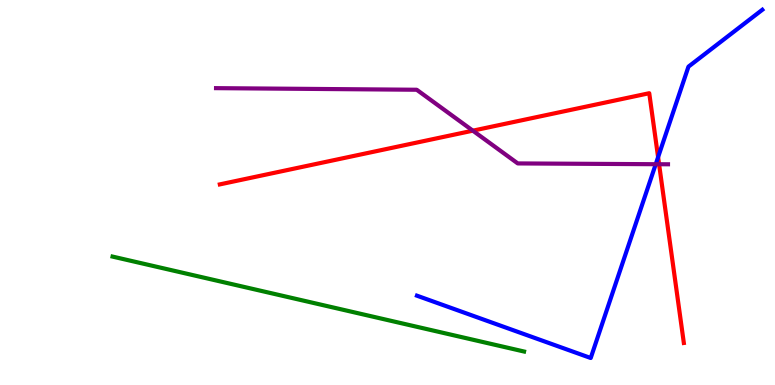[{'lines': ['blue', 'red'], 'intersections': [{'x': 8.49, 'y': 5.92}]}, {'lines': ['green', 'red'], 'intersections': []}, {'lines': ['purple', 'red'], 'intersections': [{'x': 6.1, 'y': 6.61}, {'x': 8.5, 'y': 5.73}]}, {'lines': ['blue', 'green'], 'intersections': []}, {'lines': ['blue', 'purple'], 'intersections': [{'x': 8.46, 'y': 5.73}]}, {'lines': ['green', 'purple'], 'intersections': []}]